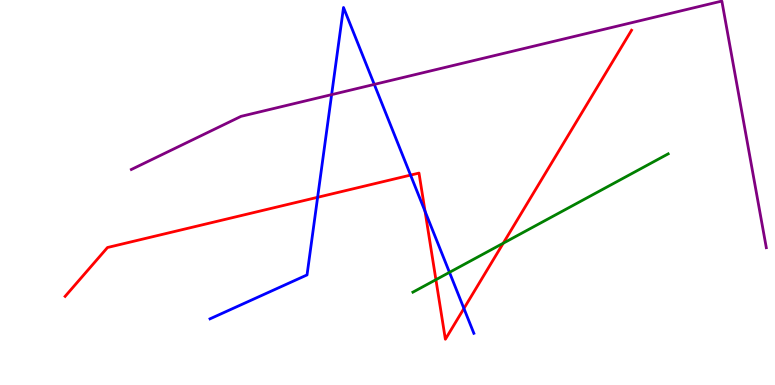[{'lines': ['blue', 'red'], 'intersections': [{'x': 4.1, 'y': 4.88}, {'x': 5.3, 'y': 5.45}, {'x': 5.48, 'y': 4.51}, {'x': 5.99, 'y': 1.99}]}, {'lines': ['green', 'red'], 'intersections': [{'x': 5.62, 'y': 2.74}, {'x': 6.49, 'y': 3.68}]}, {'lines': ['purple', 'red'], 'intersections': []}, {'lines': ['blue', 'green'], 'intersections': [{'x': 5.8, 'y': 2.93}]}, {'lines': ['blue', 'purple'], 'intersections': [{'x': 4.28, 'y': 7.54}, {'x': 4.83, 'y': 7.81}]}, {'lines': ['green', 'purple'], 'intersections': []}]